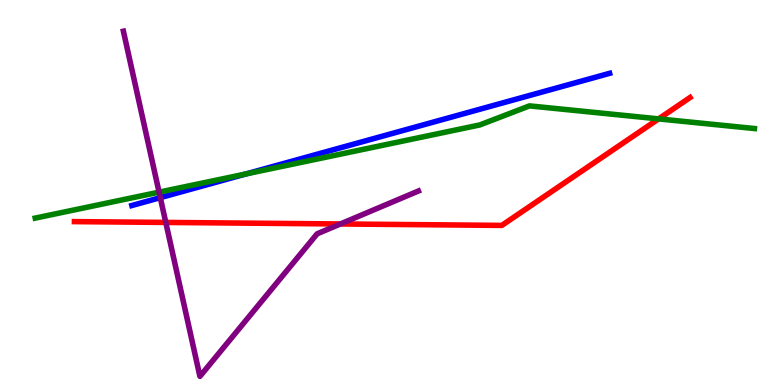[{'lines': ['blue', 'red'], 'intersections': []}, {'lines': ['green', 'red'], 'intersections': [{'x': 8.5, 'y': 6.91}]}, {'lines': ['purple', 'red'], 'intersections': [{'x': 2.14, 'y': 4.22}, {'x': 4.39, 'y': 4.18}]}, {'lines': ['blue', 'green'], 'intersections': [{'x': 3.17, 'y': 5.48}]}, {'lines': ['blue', 'purple'], 'intersections': [{'x': 2.07, 'y': 4.87}]}, {'lines': ['green', 'purple'], 'intersections': [{'x': 2.05, 'y': 5.01}]}]